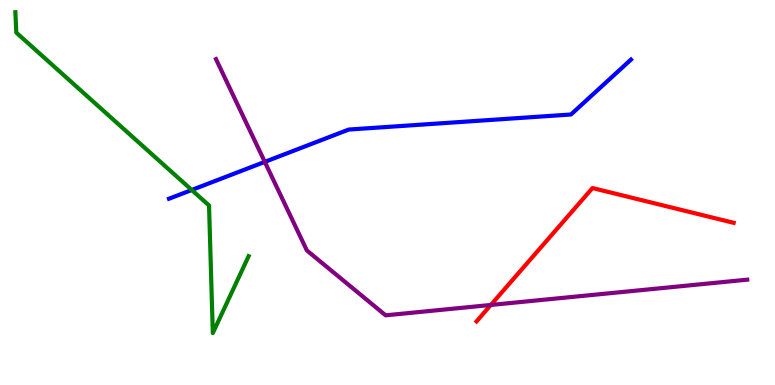[{'lines': ['blue', 'red'], 'intersections': []}, {'lines': ['green', 'red'], 'intersections': []}, {'lines': ['purple', 'red'], 'intersections': [{'x': 6.33, 'y': 2.08}]}, {'lines': ['blue', 'green'], 'intersections': [{'x': 2.47, 'y': 5.07}]}, {'lines': ['blue', 'purple'], 'intersections': [{'x': 3.42, 'y': 5.8}]}, {'lines': ['green', 'purple'], 'intersections': []}]